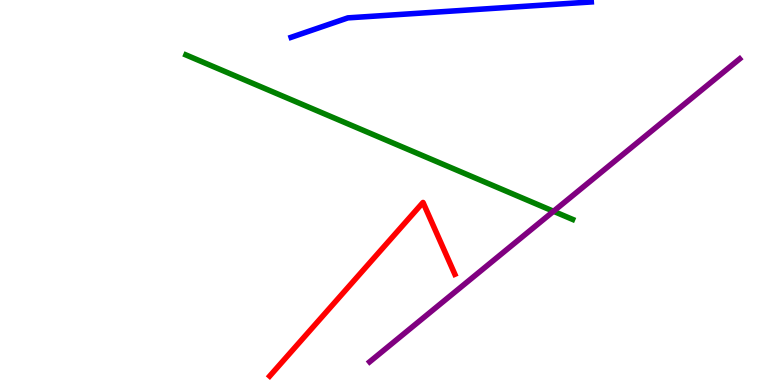[{'lines': ['blue', 'red'], 'intersections': []}, {'lines': ['green', 'red'], 'intersections': []}, {'lines': ['purple', 'red'], 'intersections': []}, {'lines': ['blue', 'green'], 'intersections': []}, {'lines': ['blue', 'purple'], 'intersections': []}, {'lines': ['green', 'purple'], 'intersections': [{'x': 7.14, 'y': 4.51}]}]